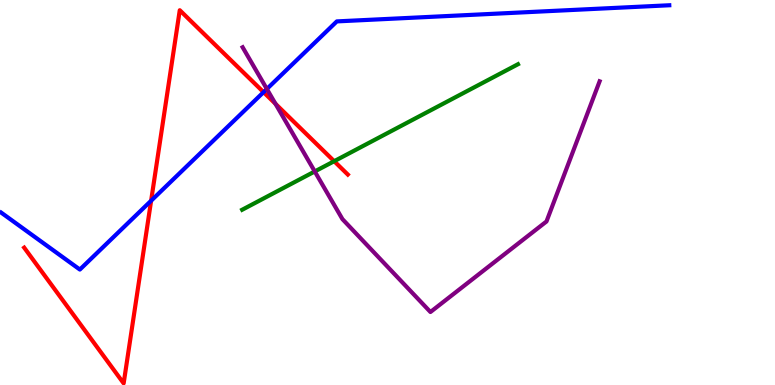[{'lines': ['blue', 'red'], 'intersections': [{'x': 1.95, 'y': 4.79}, {'x': 3.4, 'y': 7.61}]}, {'lines': ['green', 'red'], 'intersections': [{'x': 4.31, 'y': 5.81}]}, {'lines': ['purple', 'red'], 'intersections': [{'x': 3.55, 'y': 7.3}]}, {'lines': ['blue', 'green'], 'intersections': []}, {'lines': ['blue', 'purple'], 'intersections': [{'x': 3.44, 'y': 7.69}]}, {'lines': ['green', 'purple'], 'intersections': [{'x': 4.06, 'y': 5.55}]}]